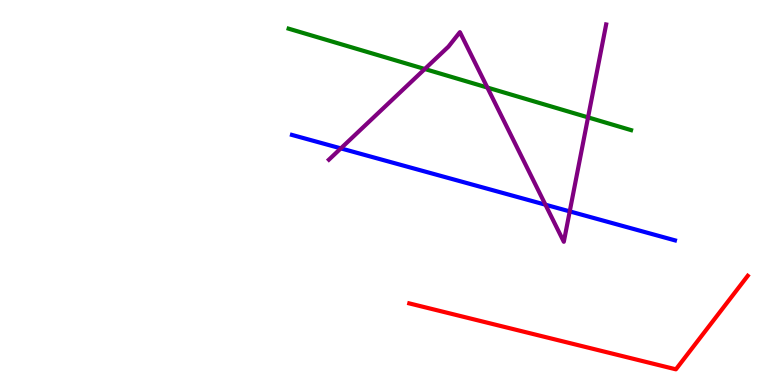[{'lines': ['blue', 'red'], 'intersections': []}, {'lines': ['green', 'red'], 'intersections': []}, {'lines': ['purple', 'red'], 'intersections': []}, {'lines': ['blue', 'green'], 'intersections': []}, {'lines': ['blue', 'purple'], 'intersections': [{'x': 4.4, 'y': 6.15}, {'x': 7.04, 'y': 4.68}, {'x': 7.35, 'y': 4.51}]}, {'lines': ['green', 'purple'], 'intersections': [{'x': 5.48, 'y': 8.21}, {'x': 6.29, 'y': 7.73}, {'x': 7.59, 'y': 6.95}]}]